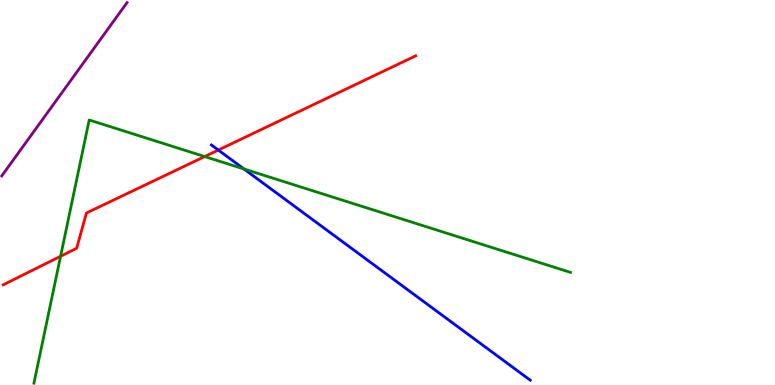[{'lines': ['blue', 'red'], 'intersections': [{'x': 2.82, 'y': 6.1}]}, {'lines': ['green', 'red'], 'intersections': [{'x': 0.782, 'y': 3.34}, {'x': 2.64, 'y': 5.93}]}, {'lines': ['purple', 'red'], 'intersections': []}, {'lines': ['blue', 'green'], 'intersections': [{'x': 3.15, 'y': 5.61}]}, {'lines': ['blue', 'purple'], 'intersections': []}, {'lines': ['green', 'purple'], 'intersections': []}]